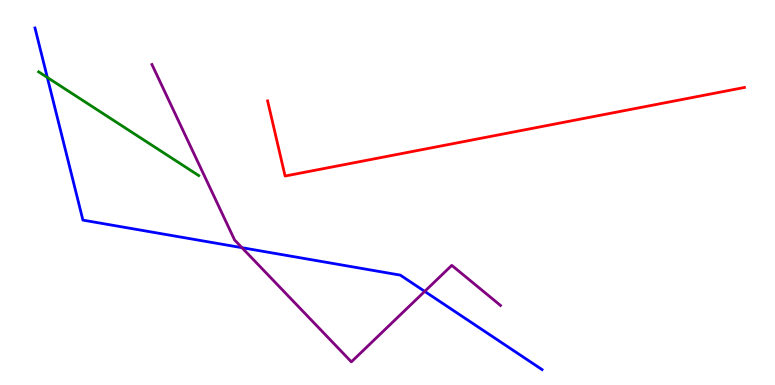[{'lines': ['blue', 'red'], 'intersections': []}, {'lines': ['green', 'red'], 'intersections': []}, {'lines': ['purple', 'red'], 'intersections': []}, {'lines': ['blue', 'green'], 'intersections': [{'x': 0.611, 'y': 7.99}]}, {'lines': ['blue', 'purple'], 'intersections': [{'x': 3.12, 'y': 3.57}, {'x': 5.48, 'y': 2.43}]}, {'lines': ['green', 'purple'], 'intersections': []}]